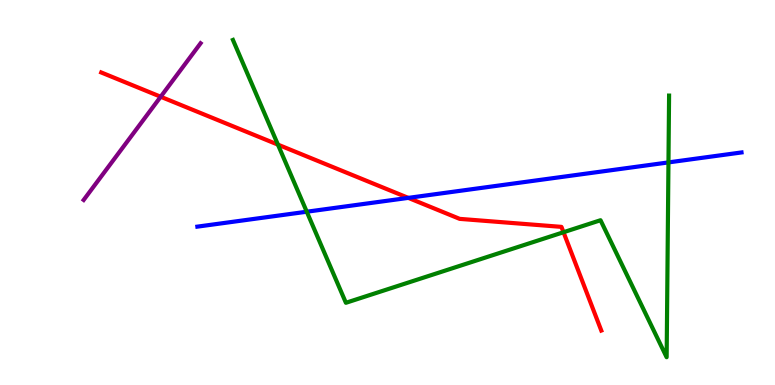[{'lines': ['blue', 'red'], 'intersections': [{'x': 5.27, 'y': 4.86}]}, {'lines': ['green', 'red'], 'intersections': [{'x': 3.59, 'y': 6.24}, {'x': 7.27, 'y': 3.97}]}, {'lines': ['purple', 'red'], 'intersections': [{'x': 2.07, 'y': 7.49}]}, {'lines': ['blue', 'green'], 'intersections': [{'x': 3.96, 'y': 4.5}, {'x': 8.63, 'y': 5.78}]}, {'lines': ['blue', 'purple'], 'intersections': []}, {'lines': ['green', 'purple'], 'intersections': []}]